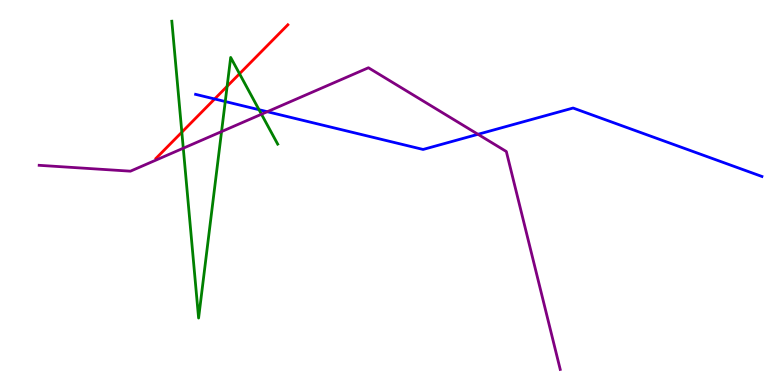[{'lines': ['blue', 'red'], 'intersections': [{'x': 2.77, 'y': 7.43}]}, {'lines': ['green', 'red'], 'intersections': [{'x': 2.35, 'y': 6.57}, {'x': 2.93, 'y': 7.76}, {'x': 3.09, 'y': 8.08}]}, {'lines': ['purple', 'red'], 'intersections': []}, {'lines': ['blue', 'green'], 'intersections': [{'x': 2.91, 'y': 7.36}, {'x': 3.34, 'y': 7.15}]}, {'lines': ['blue', 'purple'], 'intersections': [{'x': 3.45, 'y': 7.1}, {'x': 6.17, 'y': 6.51}]}, {'lines': ['green', 'purple'], 'intersections': [{'x': 2.36, 'y': 6.15}, {'x': 2.86, 'y': 6.58}, {'x': 3.37, 'y': 7.03}]}]